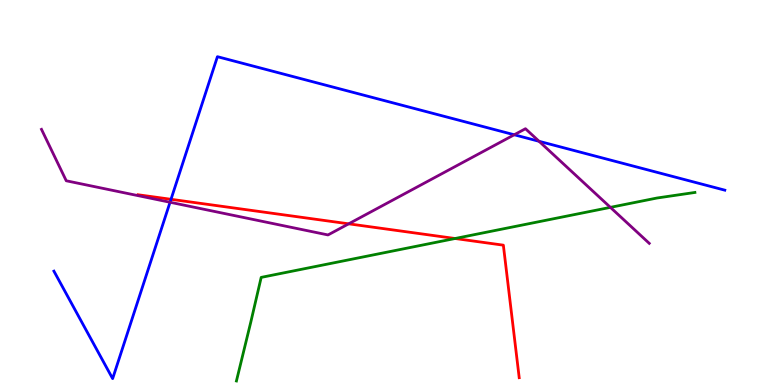[{'lines': ['blue', 'red'], 'intersections': [{'x': 2.21, 'y': 4.82}]}, {'lines': ['green', 'red'], 'intersections': [{'x': 5.87, 'y': 3.81}]}, {'lines': ['purple', 'red'], 'intersections': [{'x': 4.5, 'y': 4.19}]}, {'lines': ['blue', 'green'], 'intersections': []}, {'lines': ['blue', 'purple'], 'intersections': [{'x': 2.19, 'y': 4.75}, {'x': 6.64, 'y': 6.5}, {'x': 6.96, 'y': 6.33}]}, {'lines': ['green', 'purple'], 'intersections': [{'x': 7.88, 'y': 4.61}]}]